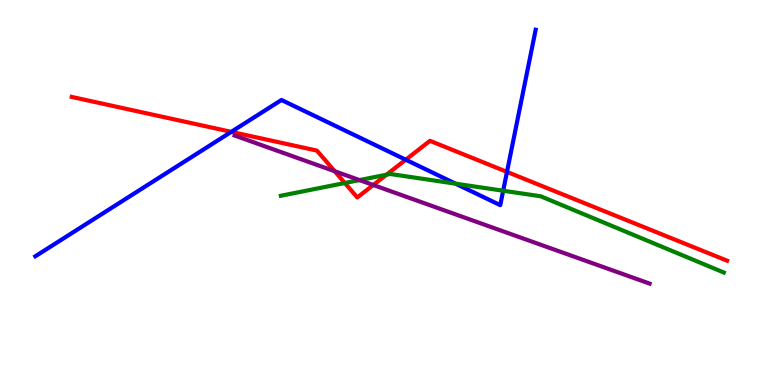[{'lines': ['blue', 'red'], 'intersections': [{'x': 2.98, 'y': 6.58}, {'x': 5.24, 'y': 5.85}, {'x': 6.54, 'y': 5.54}]}, {'lines': ['green', 'red'], 'intersections': [{'x': 4.45, 'y': 5.25}, {'x': 4.99, 'y': 5.46}]}, {'lines': ['purple', 'red'], 'intersections': [{'x': 4.32, 'y': 5.55}, {'x': 4.82, 'y': 5.19}]}, {'lines': ['blue', 'green'], 'intersections': [{'x': 5.88, 'y': 5.23}, {'x': 6.49, 'y': 5.05}]}, {'lines': ['blue', 'purple'], 'intersections': []}, {'lines': ['green', 'purple'], 'intersections': [{'x': 4.64, 'y': 5.32}]}]